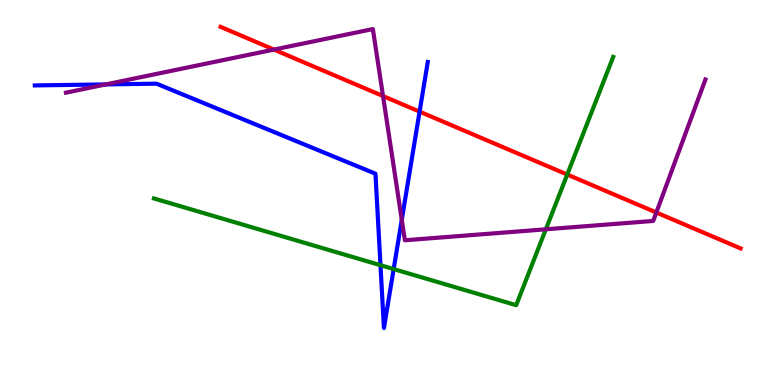[{'lines': ['blue', 'red'], 'intersections': [{'x': 5.41, 'y': 7.1}]}, {'lines': ['green', 'red'], 'intersections': [{'x': 7.32, 'y': 5.47}]}, {'lines': ['purple', 'red'], 'intersections': [{'x': 3.53, 'y': 8.71}, {'x': 4.94, 'y': 7.51}, {'x': 8.47, 'y': 4.48}]}, {'lines': ['blue', 'green'], 'intersections': [{'x': 4.91, 'y': 3.11}, {'x': 5.08, 'y': 3.01}]}, {'lines': ['blue', 'purple'], 'intersections': [{'x': 1.37, 'y': 7.81}, {'x': 5.18, 'y': 4.29}]}, {'lines': ['green', 'purple'], 'intersections': [{'x': 7.04, 'y': 4.04}]}]